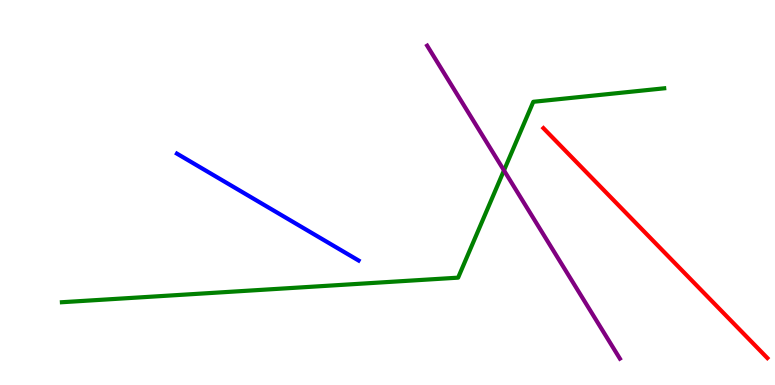[{'lines': ['blue', 'red'], 'intersections': []}, {'lines': ['green', 'red'], 'intersections': []}, {'lines': ['purple', 'red'], 'intersections': []}, {'lines': ['blue', 'green'], 'intersections': []}, {'lines': ['blue', 'purple'], 'intersections': []}, {'lines': ['green', 'purple'], 'intersections': [{'x': 6.5, 'y': 5.57}]}]